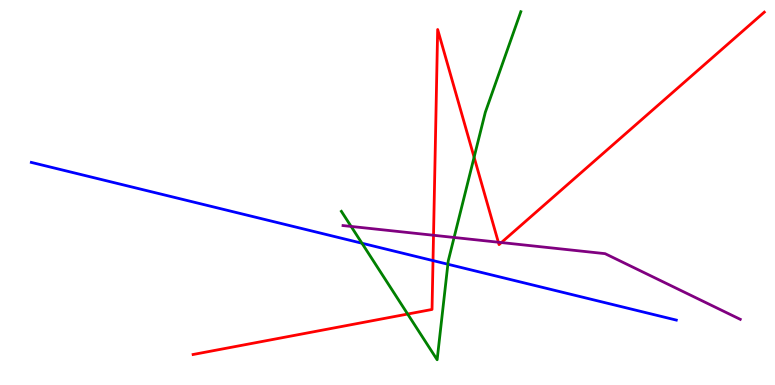[{'lines': ['blue', 'red'], 'intersections': [{'x': 5.59, 'y': 3.23}]}, {'lines': ['green', 'red'], 'intersections': [{'x': 5.26, 'y': 1.84}, {'x': 6.12, 'y': 5.92}]}, {'lines': ['purple', 'red'], 'intersections': [{'x': 5.59, 'y': 3.89}, {'x': 6.43, 'y': 3.71}, {'x': 6.47, 'y': 3.7}]}, {'lines': ['blue', 'green'], 'intersections': [{'x': 4.67, 'y': 3.68}, {'x': 5.78, 'y': 3.14}]}, {'lines': ['blue', 'purple'], 'intersections': []}, {'lines': ['green', 'purple'], 'intersections': [{'x': 4.53, 'y': 4.12}, {'x': 5.86, 'y': 3.83}]}]